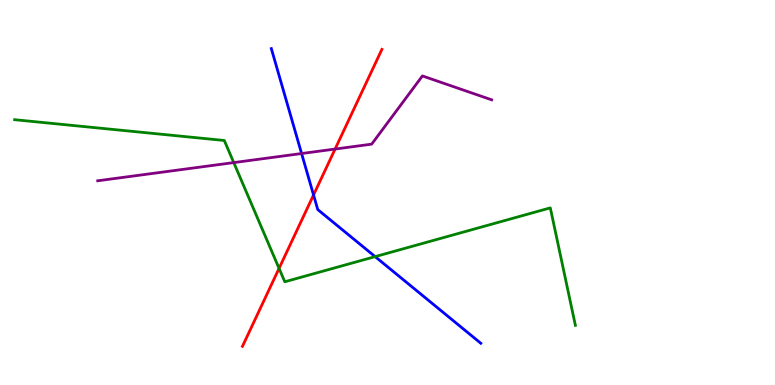[{'lines': ['blue', 'red'], 'intersections': [{'x': 4.05, 'y': 4.94}]}, {'lines': ['green', 'red'], 'intersections': [{'x': 3.6, 'y': 3.03}]}, {'lines': ['purple', 'red'], 'intersections': [{'x': 4.32, 'y': 6.13}]}, {'lines': ['blue', 'green'], 'intersections': [{'x': 4.84, 'y': 3.33}]}, {'lines': ['blue', 'purple'], 'intersections': [{'x': 3.89, 'y': 6.01}]}, {'lines': ['green', 'purple'], 'intersections': [{'x': 3.02, 'y': 5.78}]}]